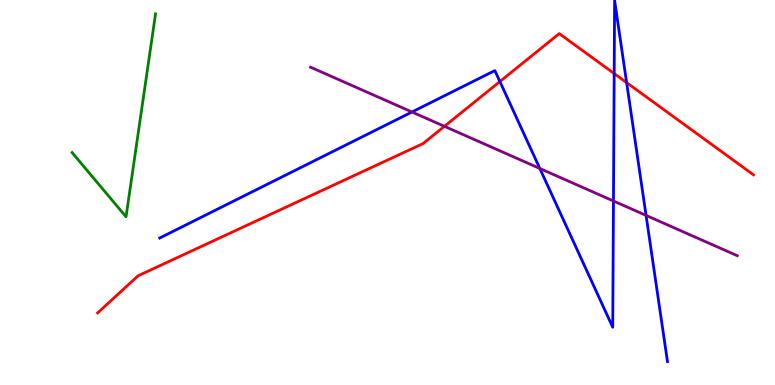[{'lines': ['blue', 'red'], 'intersections': [{'x': 6.45, 'y': 7.88}, {'x': 7.92, 'y': 8.09}, {'x': 8.09, 'y': 7.85}]}, {'lines': ['green', 'red'], 'intersections': []}, {'lines': ['purple', 'red'], 'intersections': [{'x': 5.73, 'y': 6.72}]}, {'lines': ['blue', 'green'], 'intersections': []}, {'lines': ['blue', 'purple'], 'intersections': [{'x': 5.32, 'y': 7.09}, {'x': 6.97, 'y': 5.62}, {'x': 7.92, 'y': 4.78}, {'x': 8.34, 'y': 4.41}]}, {'lines': ['green', 'purple'], 'intersections': []}]